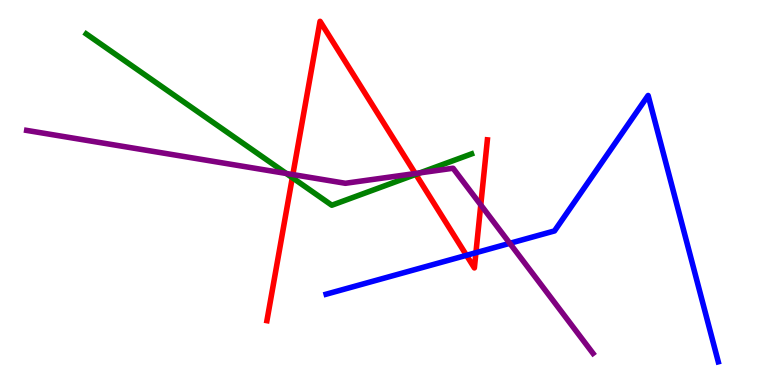[{'lines': ['blue', 'red'], 'intersections': [{'x': 6.02, 'y': 3.37}, {'x': 6.14, 'y': 3.44}]}, {'lines': ['green', 'red'], 'intersections': [{'x': 3.77, 'y': 5.39}, {'x': 5.37, 'y': 5.47}]}, {'lines': ['purple', 'red'], 'intersections': [{'x': 3.78, 'y': 5.47}, {'x': 5.36, 'y': 5.49}, {'x': 6.2, 'y': 4.68}]}, {'lines': ['blue', 'green'], 'intersections': []}, {'lines': ['blue', 'purple'], 'intersections': [{'x': 6.58, 'y': 3.68}]}, {'lines': ['green', 'purple'], 'intersections': [{'x': 3.69, 'y': 5.49}, {'x': 5.42, 'y': 5.51}]}]